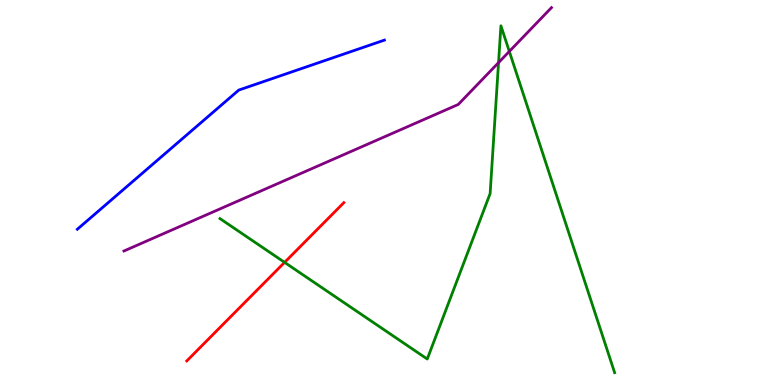[{'lines': ['blue', 'red'], 'intersections': []}, {'lines': ['green', 'red'], 'intersections': [{'x': 3.67, 'y': 3.19}]}, {'lines': ['purple', 'red'], 'intersections': []}, {'lines': ['blue', 'green'], 'intersections': []}, {'lines': ['blue', 'purple'], 'intersections': []}, {'lines': ['green', 'purple'], 'intersections': [{'x': 6.43, 'y': 8.37}, {'x': 6.57, 'y': 8.66}]}]